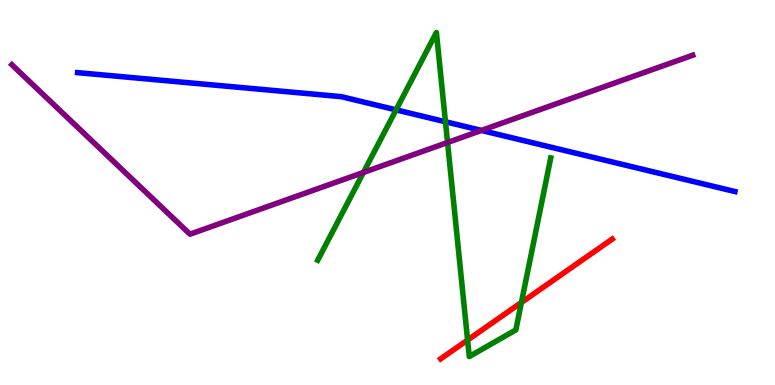[{'lines': ['blue', 'red'], 'intersections': []}, {'lines': ['green', 'red'], 'intersections': [{'x': 6.03, 'y': 1.17}, {'x': 6.73, 'y': 2.14}]}, {'lines': ['purple', 'red'], 'intersections': []}, {'lines': ['blue', 'green'], 'intersections': [{'x': 5.11, 'y': 7.15}, {'x': 5.75, 'y': 6.84}]}, {'lines': ['blue', 'purple'], 'intersections': [{'x': 6.21, 'y': 6.61}]}, {'lines': ['green', 'purple'], 'intersections': [{'x': 4.69, 'y': 5.52}, {'x': 5.77, 'y': 6.3}]}]